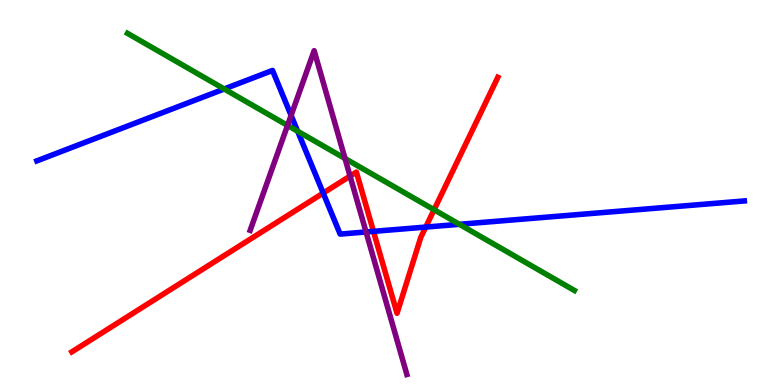[{'lines': ['blue', 'red'], 'intersections': [{'x': 4.17, 'y': 4.99}, {'x': 4.82, 'y': 3.99}, {'x': 5.49, 'y': 4.1}]}, {'lines': ['green', 'red'], 'intersections': [{'x': 5.6, 'y': 4.55}]}, {'lines': ['purple', 'red'], 'intersections': [{'x': 4.52, 'y': 5.43}]}, {'lines': ['blue', 'green'], 'intersections': [{'x': 2.89, 'y': 7.69}, {'x': 3.84, 'y': 6.59}, {'x': 5.93, 'y': 4.17}]}, {'lines': ['blue', 'purple'], 'intersections': [{'x': 3.76, 'y': 7.0}, {'x': 4.72, 'y': 3.97}]}, {'lines': ['green', 'purple'], 'intersections': [{'x': 3.71, 'y': 6.74}, {'x': 4.45, 'y': 5.88}]}]